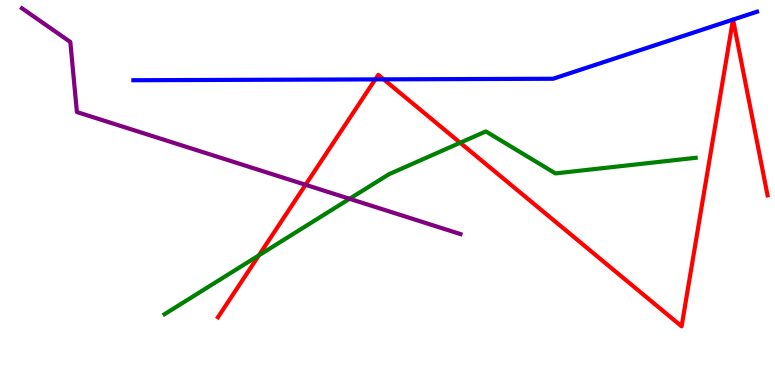[{'lines': ['blue', 'red'], 'intersections': [{'x': 4.84, 'y': 7.94}, {'x': 4.95, 'y': 7.94}, {'x': 9.46, 'y': 9.49}, {'x': 9.46, 'y': 9.49}]}, {'lines': ['green', 'red'], 'intersections': [{'x': 3.34, 'y': 3.37}, {'x': 5.94, 'y': 6.29}]}, {'lines': ['purple', 'red'], 'intersections': [{'x': 3.94, 'y': 5.2}]}, {'lines': ['blue', 'green'], 'intersections': []}, {'lines': ['blue', 'purple'], 'intersections': []}, {'lines': ['green', 'purple'], 'intersections': [{'x': 4.51, 'y': 4.84}]}]